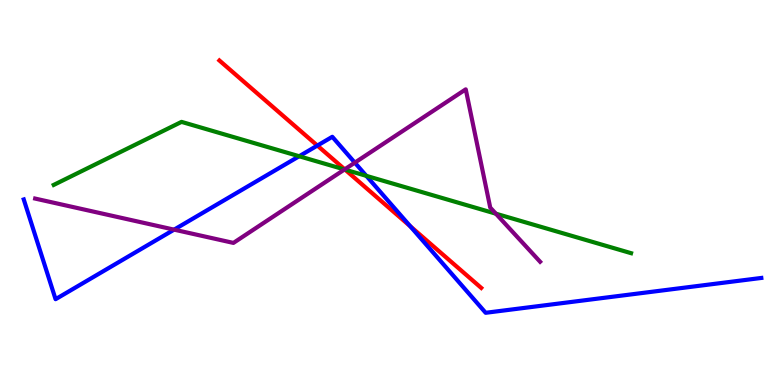[{'lines': ['blue', 'red'], 'intersections': [{'x': 4.09, 'y': 6.22}, {'x': 5.29, 'y': 4.12}]}, {'lines': ['green', 'red'], 'intersections': [{'x': 4.45, 'y': 5.59}]}, {'lines': ['purple', 'red'], 'intersections': [{'x': 4.45, 'y': 5.6}]}, {'lines': ['blue', 'green'], 'intersections': [{'x': 3.86, 'y': 5.94}, {'x': 4.73, 'y': 5.43}]}, {'lines': ['blue', 'purple'], 'intersections': [{'x': 2.25, 'y': 4.04}, {'x': 4.58, 'y': 5.78}]}, {'lines': ['green', 'purple'], 'intersections': [{'x': 4.45, 'y': 5.6}, {'x': 6.4, 'y': 4.45}]}]